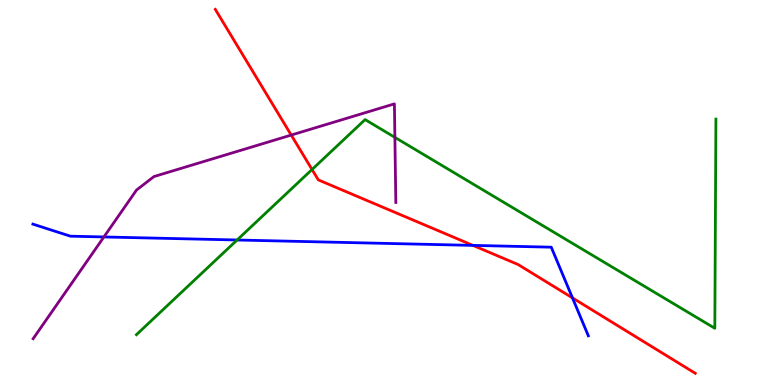[{'lines': ['blue', 'red'], 'intersections': [{'x': 6.1, 'y': 3.63}, {'x': 7.39, 'y': 2.26}]}, {'lines': ['green', 'red'], 'intersections': [{'x': 4.03, 'y': 5.6}]}, {'lines': ['purple', 'red'], 'intersections': [{'x': 3.76, 'y': 6.49}]}, {'lines': ['blue', 'green'], 'intersections': [{'x': 3.06, 'y': 3.77}]}, {'lines': ['blue', 'purple'], 'intersections': [{'x': 1.34, 'y': 3.85}]}, {'lines': ['green', 'purple'], 'intersections': [{'x': 5.1, 'y': 6.43}]}]